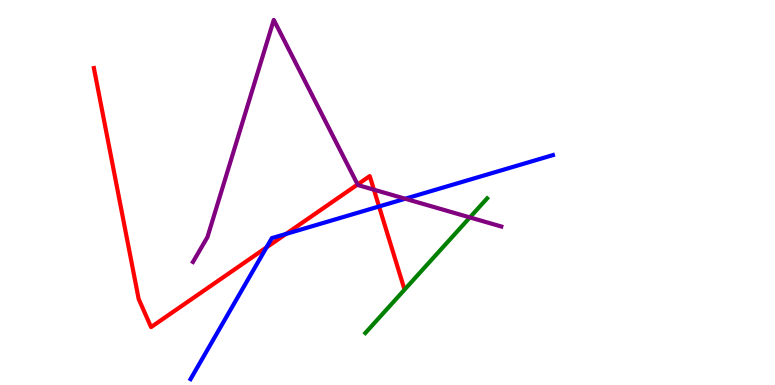[{'lines': ['blue', 'red'], 'intersections': [{'x': 3.44, 'y': 3.57}, {'x': 3.69, 'y': 3.92}, {'x': 4.89, 'y': 4.64}]}, {'lines': ['green', 'red'], 'intersections': []}, {'lines': ['purple', 'red'], 'intersections': [{'x': 4.61, 'y': 5.21}, {'x': 4.82, 'y': 5.07}]}, {'lines': ['blue', 'green'], 'intersections': []}, {'lines': ['blue', 'purple'], 'intersections': [{'x': 5.23, 'y': 4.84}]}, {'lines': ['green', 'purple'], 'intersections': [{'x': 6.06, 'y': 4.35}]}]